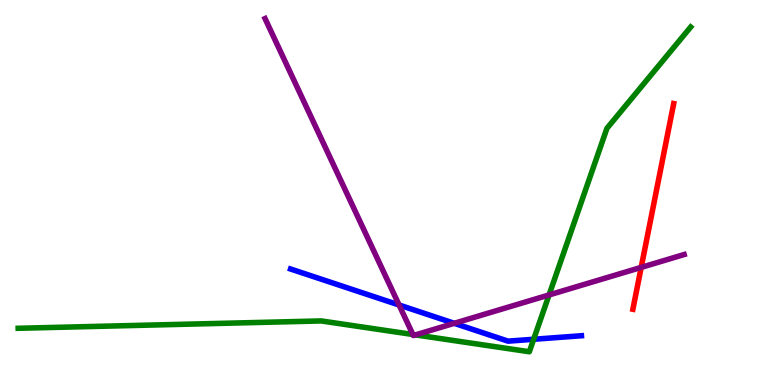[{'lines': ['blue', 'red'], 'intersections': []}, {'lines': ['green', 'red'], 'intersections': []}, {'lines': ['purple', 'red'], 'intersections': [{'x': 8.27, 'y': 3.05}]}, {'lines': ['blue', 'green'], 'intersections': [{'x': 6.89, 'y': 1.19}]}, {'lines': ['blue', 'purple'], 'intersections': [{'x': 5.15, 'y': 2.08}, {'x': 5.86, 'y': 1.6}]}, {'lines': ['green', 'purple'], 'intersections': [{'x': 5.33, 'y': 1.31}, {'x': 5.36, 'y': 1.3}, {'x': 7.08, 'y': 2.34}]}]